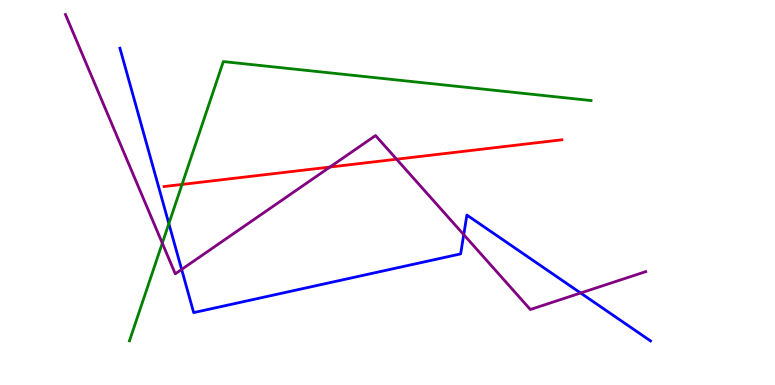[{'lines': ['blue', 'red'], 'intersections': []}, {'lines': ['green', 'red'], 'intersections': [{'x': 2.35, 'y': 5.21}]}, {'lines': ['purple', 'red'], 'intersections': [{'x': 4.26, 'y': 5.66}, {'x': 5.12, 'y': 5.86}]}, {'lines': ['blue', 'green'], 'intersections': [{'x': 2.18, 'y': 4.19}]}, {'lines': ['blue', 'purple'], 'intersections': [{'x': 2.34, 'y': 3.0}, {'x': 5.98, 'y': 3.91}, {'x': 7.49, 'y': 2.39}]}, {'lines': ['green', 'purple'], 'intersections': [{'x': 2.09, 'y': 3.68}]}]